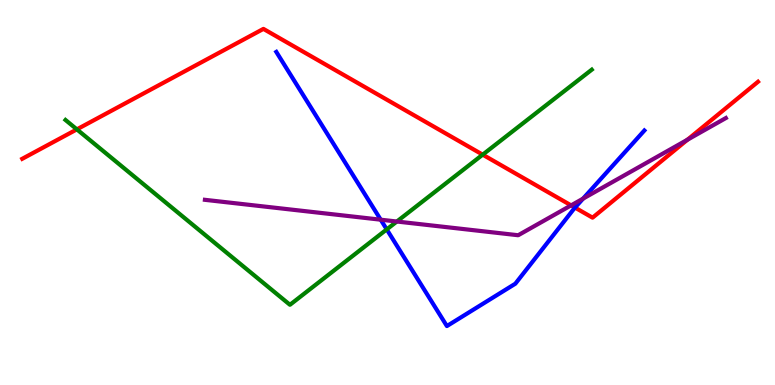[{'lines': ['blue', 'red'], 'intersections': [{'x': 7.42, 'y': 4.61}]}, {'lines': ['green', 'red'], 'intersections': [{'x': 0.992, 'y': 6.64}, {'x': 6.23, 'y': 5.98}]}, {'lines': ['purple', 'red'], 'intersections': [{'x': 7.37, 'y': 4.67}, {'x': 8.87, 'y': 6.37}]}, {'lines': ['blue', 'green'], 'intersections': [{'x': 4.99, 'y': 4.04}]}, {'lines': ['blue', 'purple'], 'intersections': [{'x': 4.91, 'y': 4.29}, {'x': 7.52, 'y': 4.84}]}, {'lines': ['green', 'purple'], 'intersections': [{'x': 5.12, 'y': 4.25}]}]